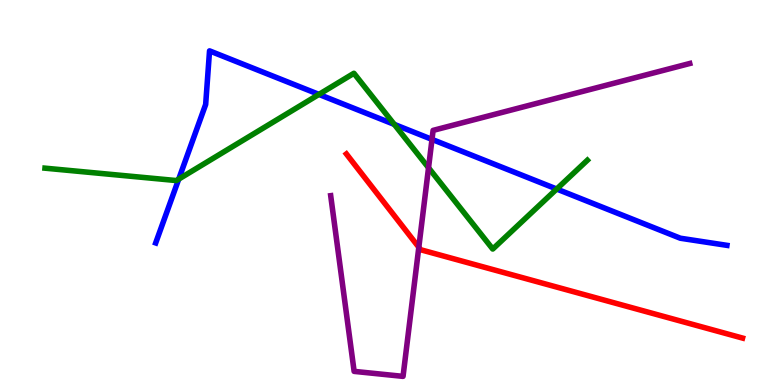[{'lines': ['blue', 'red'], 'intersections': []}, {'lines': ['green', 'red'], 'intersections': []}, {'lines': ['purple', 'red'], 'intersections': [{'x': 5.4, 'y': 3.58}]}, {'lines': ['blue', 'green'], 'intersections': [{'x': 2.31, 'y': 5.35}, {'x': 4.12, 'y': 7.55}, {'x': 5.09, 'y': 6.77}, {'x': 7.18, 'y': 5.09}]}, {'lines': ['blue', 'purple'], 'intersections': [{'x': 5.57, 'y': 6.38}]}, {'lines': ['green', 'purple'], 'intersections': [{'x': 5.53, 'y': 5.64}]}]